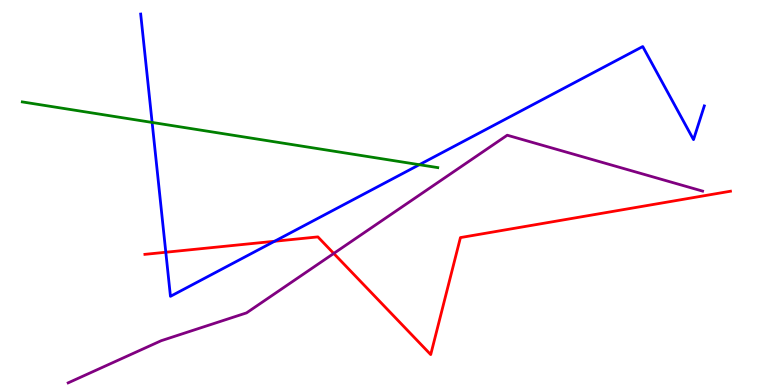[{'lines': ['blue', 'red'], 'intersections': [{'x': 2.14, 'y': 3.45}, {'x': 3.54, 'y': 3.73}]}, {'lines': ['green', 'red'], 'intersections': []}, {'lines': ['purple', 'red'], 'intersections': [{'x': 4.31, 'y': 3.42}]}, {'lines': ['blue', 'green'], 'intersections': [{'x': 1.96, 'y': 6.82}, {'x': 5.41, 'y': 5.72}]}, {'lines': ['blue', 'purple'], 'intersections': []}, {'lines': ['green', 'purple'], 'intersections': []}]